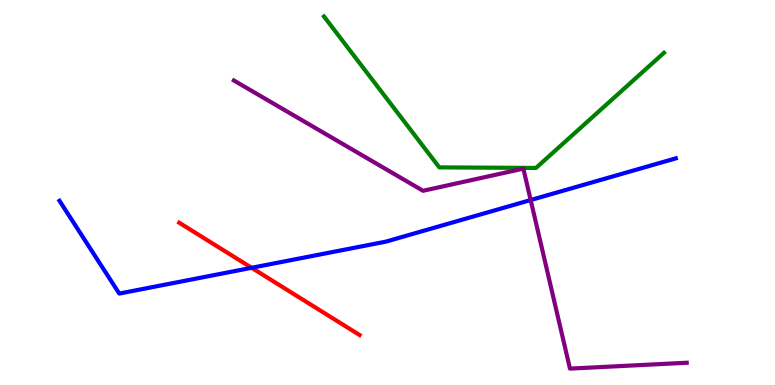[{'lines': ['blue', 'red'], 'intersections': [{'x': 3.25, 'y': 3.04}]}, {'lines': ['green', 'red'], 'intersections': []}, {'lines': ['purple', 'red'], 'intersections': []}, {'lines': ['blue', 'green'], 'intersections': []}, {'lines': ['blue', 'purple'], 'intersections': [{'x': 6.85, 'y': 4.8}]}, {'lines': ['green', 'purple'], 'intersections': []}]